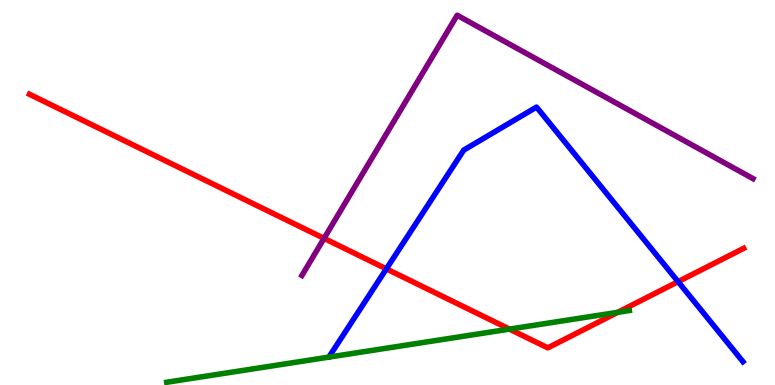[{'lines': ['blue', 'red'], 'intersections': [{'x': 4.99, 'y': 3.02}, {'x': 8.75, 'y': 2.68}]}, {'lines': ['green', 'red'], 'intersections': [{'x': 6.57, 'y': 1.45}, {'x': 7.97, 'y': 1.89}]}, {'lines': ['purple', 'red'], 'intersections': [{'x': 4.18, 'y': 3.81}]}, {'lines': ['blue', 'green'], 'intersections': []}, {'lines': ['blue', 'purple'], 'intersections': []}, {'lines': ['green', 'purple'], 'intersections': []}]